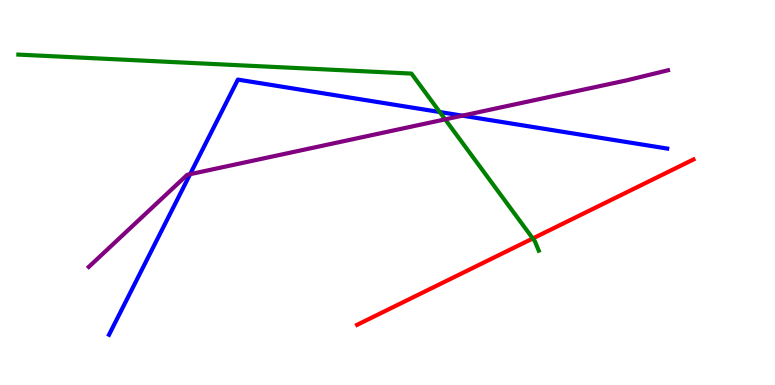[{'lines': ['blue', 'red'], 'intersections': []}, {'lines': ['green', 'red'], 'intersections': [{'x': 6.87, 'y': 3.81}]}, {'lines': ['purple', 'red'], 'intersections': []}, {'lines': ['blue', 'green'], 'intersections': [{'x': 5.67, 'y': 7.09}]}, {'lines': ['blue', 'purple'], 'intersections': [{'x': 2.45, 'y': 5.48}, {'x': 5.97, 'y': 7.0}]}, {'lines': ['green', 'purple'], 'intersections': [{'x': 5.74, 'y': 6.9}]}]